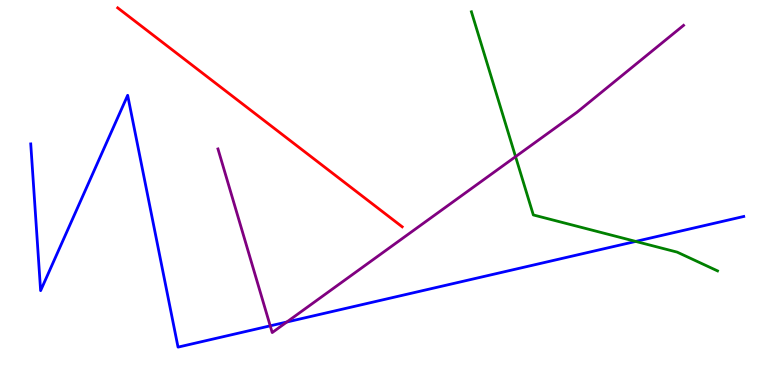[{'lines': ['blue', 'red'], 'intersections': []}, {'lines': ['green', 'red'], 'intersections': []}, {'lines': ['purple', 'red'], 'intersections': []}, {'lines': ['blue', 'green'], 'intersections': [{'x': 8.2, 'y': 3.73}]}, {'lines': ['blue', 'purple'], 'intersections': [{'x': 3.49, 'y': 1.54}, {'x': 3.7, 'y': 1.64}]}, {'lines': ['green', 'purple'], 'intersections': [{'x': 6.65, 'y': 5.93}]}]